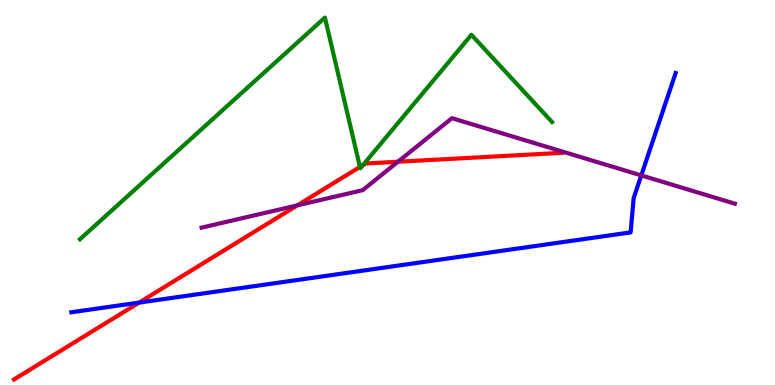[{'lines': ['blue', 'red'], 'intersections': [{'x': 1.79, 'y': 2.14}]}, {'lines': ['green', 'red'], 'intersections': [{'x': 4.64, 'y': 5.66}, {'x': 4.68, 'y': 5.71}]}, {'lines': ['purple', 'red'], 'intersections': [{'x': 3.84, 'y': 4.67}, {'x': 5.13, 'y': 5.8}]}, {'lines': ['blue', 'green'], 'intersections': []}, {'lines': ['blue', 'purple'], 'intersections': [{'x': 8.27, 'y': 5.44}]}, {'lines': ['green', 'purple'], 'intersections': []}]